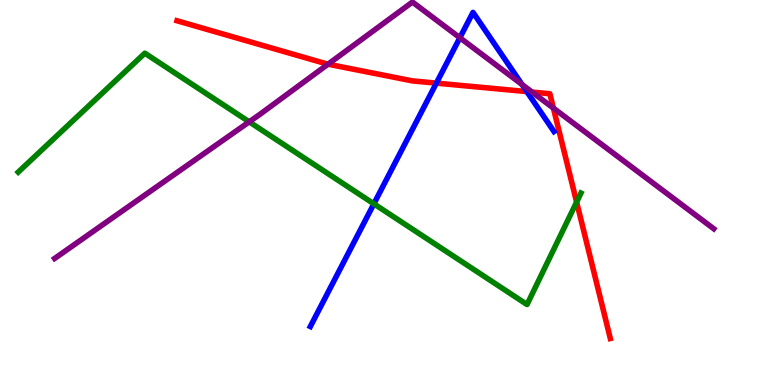[{'lines': ['blue', 'red'], 'intersections': [{'x': 5.63, 'y': 7.84}, {'x': 6.8, 'y': 7.62}]}, {'lines': ['green', 'red'], 'intersections': [{'x': 7.44, 'y': 4.75}]}, {'lines': ['purple', 'red'], 'intersections': [{'x': 4.23, 'y': 8.33}, {'x': 6.87, 'y': 7.61}, {'x': 7.14, 'y': 7.19}]}, {'lines': ['blue', 'green'], 'intersections': [{'x': 4.82, 'y': 4.71}]}, {'lines': ['blue', 'purple'], 'intersections': [{'x': 5.93, 'y': 9.02}, {'x': 6.74, 'y': 7.8}]}, {'lines': ['green', 'purple'], 'intersections': [{'x': 3.22, 'y': 6.84}]}]